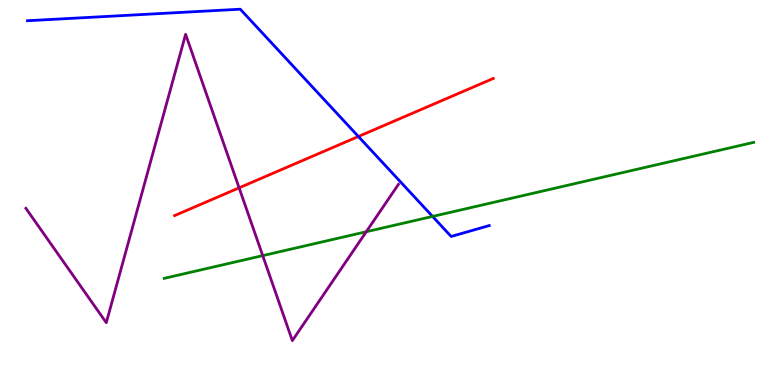[{'lines': ['blue', 'red'], 'intersections': [{'x': 4.62, 'y': 6.45}]}, {'lines': ['green', 'red'], 'intersections': []}, {'lines': ['purple', 'red'], 'intersections': [{'x': 3.09, 'y': 5.12}]}, {'lines': ['blue', 'green'], 'intersections': [{'x': 5.58, 'y': 4.38}]}, {'lines': ['blue', 'purple'], 'intersections': []}, {'lines': ['green', 'purple'], 'intersections': [{'x': 3.39, 'y': 3.36}, {'x': 4.73, 'y': 3.98}]}]